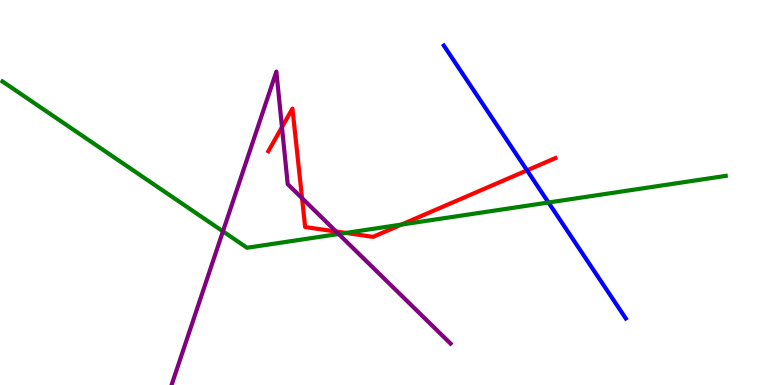[{'lines': ['blue', 'red'], 'intersections': [{'x': 6.8, 'y': 5.58}]}, {'lines': ['green', 'red'], 'intersections': [{'x': 4.46, 'y': 3.95}, {'x': 5.18, 'y': 4.17}]}, {'lines': ['purple', 'red'], 'intersections': [{'x': 3.64, 'y': 6.7}, {'x': 3.9, 'y': 4.85}, {'x': 4.34, 'y': 3.99}]}, {'lines': ['blue', 'green'], 'intersections': [{'x': 7.08, 'y': 4.74}]}, {'lines': ['blue', 'purple'], 'intersections': []}, {'lines': ['green', 'purple'], 'intersections': [{'x': 2.88, 'y': 3.99}, {'x': 4.37, 'y': 3.92}]}]